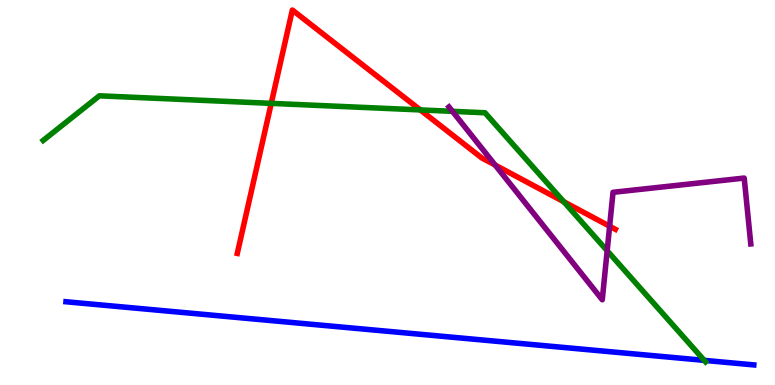[{'lines': ['blue', 'red'], 'intersections': []}, {'lines': ['green', 'red'], 'intersections': [{'x': 3.5, 'y': 7.32}, {'x': 5.42, 'y': 7.14}, {'x': 7.27, 'y': 4.76}]}, {'lines': ['purple', 'red'], 'intersections': [{'x': 6.39, 'y': 5.71}, {'x': 7.87, 'y': 4.12}]}, {'lines': ['blue', 'green'], 'intersections': [{'x': 9.09, 'y': 0.64}]}, {'lines': ['blue', 'purple'], 'intersections': []}, {'lines': ['green', 'purple'], 'intersections': [{'x': 5.84, 'y': 7.11}, {'x': 7.83, 'y': 3.49}]}]